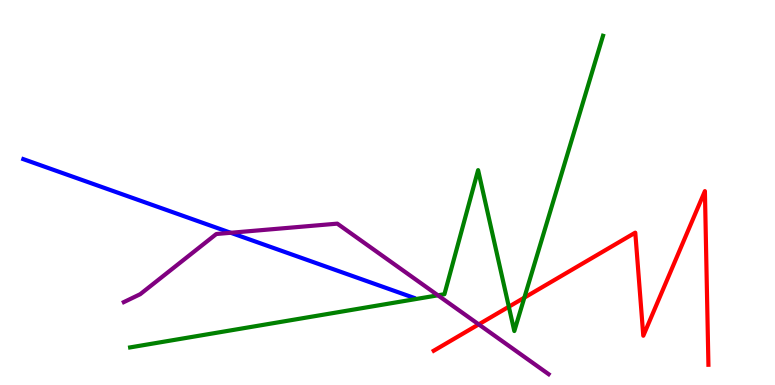[{'lines': ['blue', 'red'], 'intersections': []}, {'lines': ['green', 'red'], 'intersections': [{'x': 6.57, 'y': 2.03}, {'x': 6.77, 'y': 2.27}]}, {'lines': ['purple', 'red'], 'intersections': [{'x': 6.18, 'y': 1.57}]}, {'lines': ['blue', 'green'], 'intersections': []}, {'lines': ['blue', 'purple'], 'intersections': [{'x': 2.98, 'y': 3.95}]}, {'lines': ['green', 'purple'], 'intersections': [{'x': 5.65, 'y': 2.33}]}]